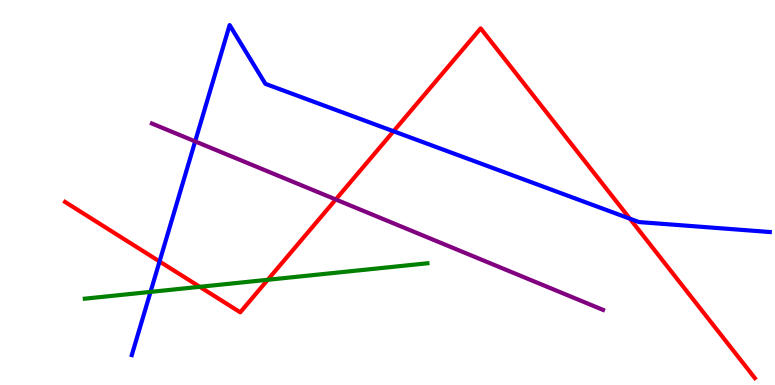[{'lines': ['blue', 'red'], 'intersections': [{'x': 2.06, 'y': 3.21}, {'x': 5.08, 'y': 6.59}, {'x': 8.13, 'y': 4.32}]}, {'lines': ['green', 'red'], 'intersections': [{'x': 2.58, 'y': 2.55}, {'x': 3.46, 'y': 2.73}]}, {'lines': ['purple', 'red'], 'intersections': [{'x': 4.33, 'y': 4.82}]}, {'lines': ['blue', 'green'], 'intersections': [{'x': 1.94, 'y': 2.42}]}, {'lines': ['blue', 'purple'], 'intersections': [{'x': 2.52, 'y': 6.33}]}, {'lines': ['green', 'purple'], 'intersections': []}]